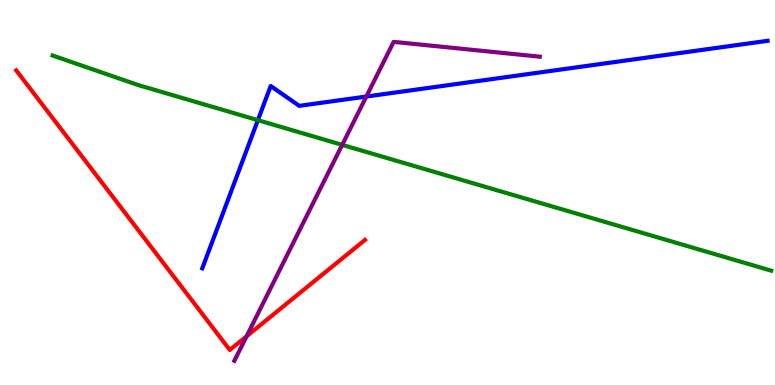[{'lines': ['blue', 'red'], 'intersections': []}, {'lines': ['green', 'red'], 'intersections': []}, {'lines': ['purple', 'red'], 'intersections': [{'x': 3.18, 'y': 1.27}]}, {'lines': ['blue', 'green'], 'intersections': [{'x': 3.33, 'y': 6.88}]}, {'lines': ['blue', 'purple'], 'intersections': [{'x': 4.73, 'y': 7.49}]}, {'lines': ['green', 'purple'], 'intersections': [{'x': 4.42, 'y': 6.24}]}]